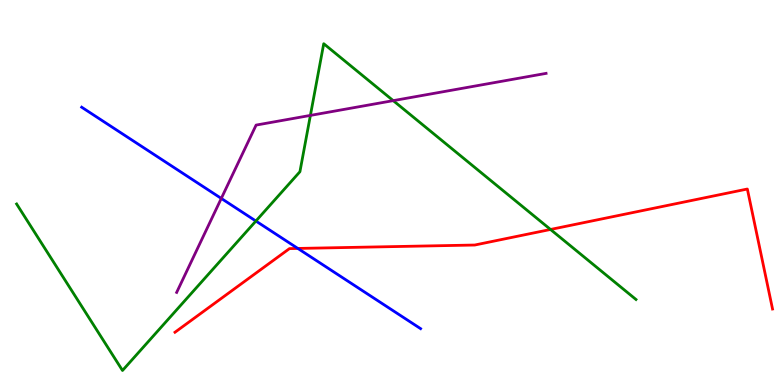[{'lines': ['blue', 'red'], 'intersections': [{'x': 3.84, 'y': 3.55}]}, {'lines': ['green', 'red'], 'intersections': [{'x': 7.1, 'y': 4.04}]}, {'lines': ['purple', 'red'], 'intersections': []}, {'lines': ['blue', 'green'], 'intersections': [{'x': 3.3, 'y': 4.26}]}, {'lines': ['blue', 'purple'], 'intersections': [{'x': 2.86, 'y': 4.85}]}, {'lines': ['green', 'purple'], 'intersections': [{'x': 4.01, 'y': 7.0}, {'x': 5.07, 'y': 7.39}]}]